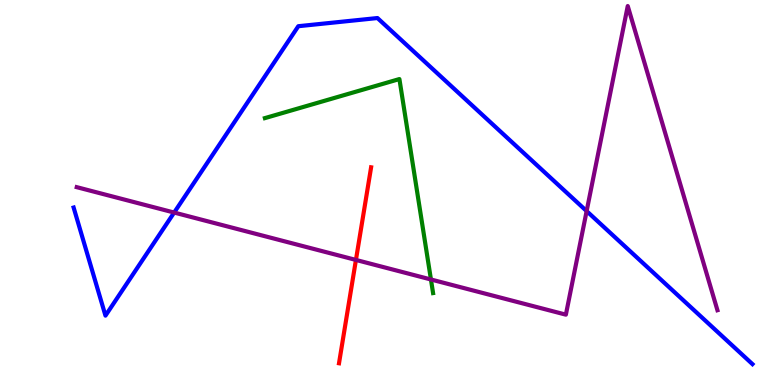[{'lines': ['blue', 'red'], 'intersections': []}, {'lines': ['green', 'red'], 'intersections': []}, {'lines': ['purple', 'red'], 'intersections': [{'x': 4.59, 'y': 3.25}]}, {'lines': ['blue', 'green'], 'intersections': []}, {'lines': ['blue', 'purple'], 'intersections': [{'x': 2.25, 'y': 4.48}, {'x': 7.57, 'y': 4.52}]}, {'lines': ['green', 'purple'], 'intersections': [{'x': 5.56, 'y': 2.74}]}]